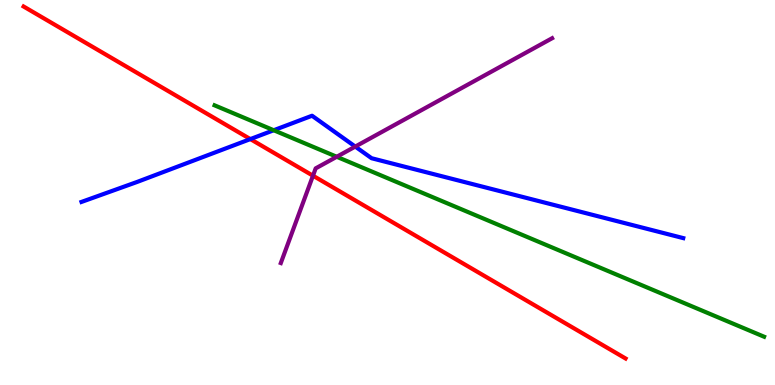[{'lines': ['blue', 'red'], 'intersections': [{'x': 3.23, 'y': 6.39}]}, {'lines': ['green', 'red'], 'intersections': []}, {'lines': ['purple', 'red'], 'intersections': [{'x': 4.04, 'y': 5.44}]}, {'lines': ['blue', 'green'], 'intersections': [{'x': 3.53, 'y': 6.62}]}, {'lines': ['blue', 'purple'], 'intersections': [{'x': 4.58, 'y': 6.19}]}, {'lines': ['green', 'purple'], 'intersections': [{'x': 4.35, 'y': 5.93}]}]